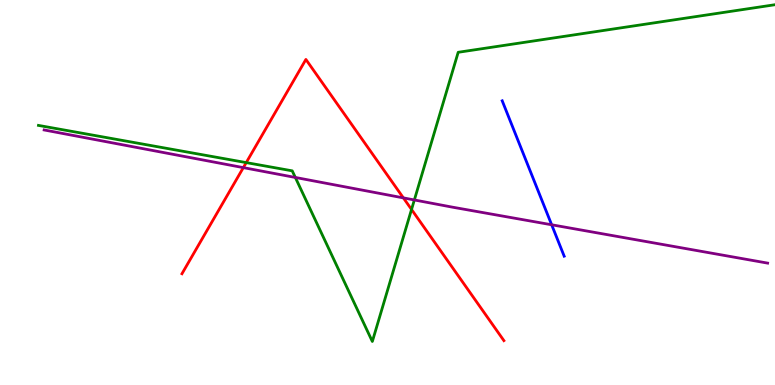[{'lines': ['blue', 'red'], 'intersections': []}, {'lines': ['green', 'red'], 'intersections': [{'x': 3.18, 'y': 5.78}, {'x': 5.31, 'y': 4.56}]}, {'lines': ['purple', 'red'], 'intersections': [{'x': 3.14, 'y': 5.65}, {'x': 5.2, 'y': 4.86}]}, {'lines': ['blue', 'green'], 'intersections': []}, {'lines': ['blue', 'purple'], 'intersections': [{'x': 7.12, 'y': 4.16}]}, {'lines': ['green', 'purple'], 'intersections': [{'x': 3.81, 'y': 5.39}, {'x': 5.35, 'y': 4.81}]}]